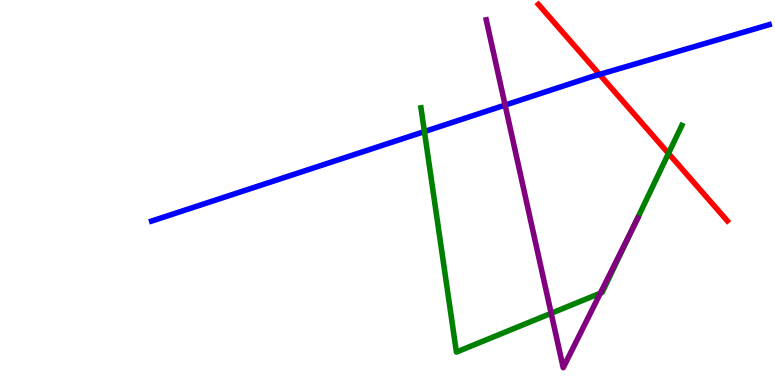[{'lines': ['blue', 'red'], 'intersections': [{'x': 7.74, 'y': 8.07}]}, {'lines': ['green', 'red'], 'intersections': [{'x': 8.63, 'y': 6.01}]}, {'lines': ['purple', 'red'], 'intersections': []}, {'lines': ['blue', 'green'], 'intersections': [{'x': 5.48, 'y': 6.58}]}, {'lines': ['blue', 'purple'], 'intersections': [{'x': 6.52, 'y': 7.27}]}, {'lines': ['green', 'purple'], 'intersections': [{'x': 7.11, 'y': 1.86}, {'x': 7.75, 'y': 2.38}, {'x': 8.17, 'y': 4.11}]}]